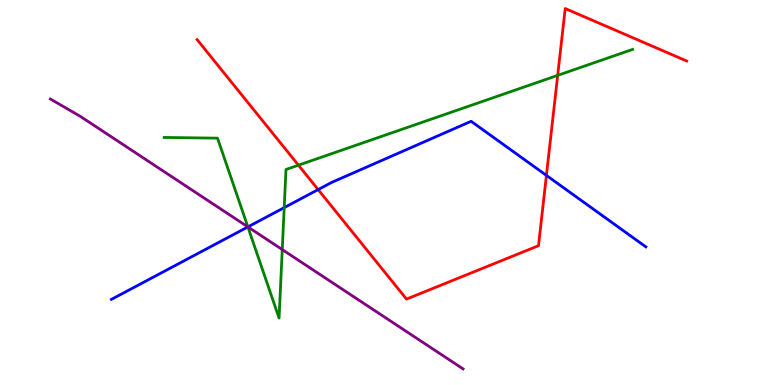[{'lines': ['blue', 'red'], 'intersections': [{'x': 4.11, 'y': 5.08}, {'x': 7.05, 'y': 5.44}]}, {'lines': ['green', 'red'], 'intersections': [{'x': 3.85, 'y': 5.71}, {'x': 7.2, 'y': 8.04}]}, {'lines': ['purple', 'red'], 'intersections': []}, {'lines': ['blue', 'green'], 'intersections': [{'x': 3.2, 'y': 4.11}, {'x': 3.67, 'y': 4.61}]}, {'lines': ['blue', 'purple'], 'intersections': [{'x': 3.2, 'y': 4.11}]}, {'lines': ['green', 'purple'], 'intersections': [{'x': 3.2, 'y': 4.11}, {'x': 3.64, 'y': 3.52}]}]